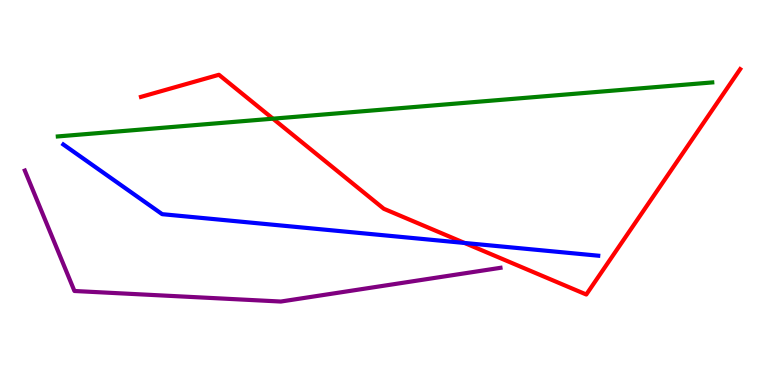[{'lines': ['blue', 'red'], 'intersections': [{'x': 5.99, 'y': 3.69}]}, {'lines': ['green', 'red'], 'intersections': [{'x': 3.52, 'y': 6.92}]}, {'lines': ['purple', 'red'], 'intersections': []}, {'lines': ['blue', 'green'], 'intersections': []}, {'lines': ['blue', 'purple'], 'intersections': []}, {'lines': ['green', 'purple'], 'intersections': []}]